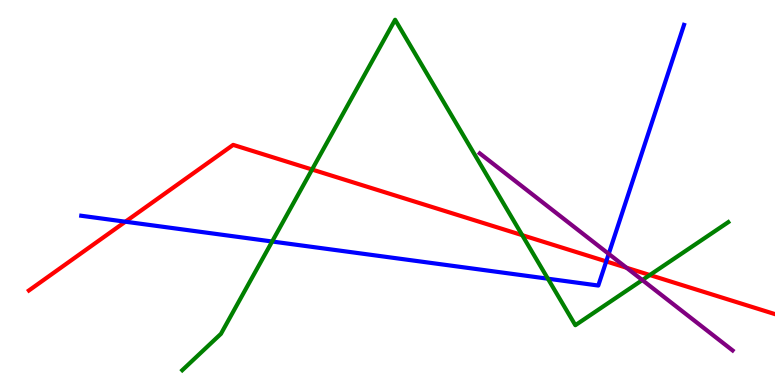[{'lines': ['blue', 'red'], 'intersections': [{'x': 1.62, 'y': 4.24}, {'x': 7.82, 'y': 3.21}]}, {'lines': ['green', 'red'], 'intersections': [{'x': 4.03, 'y': 5.6}, {'x': 6.74, 'y': 3.89}, {'x': 8.38, 'y': 2.86}]}, {'lines': ['purple', 'red'], 'intersections': [{'x': 8.08, 'y': 3.05}]}, {'lines': ['blue', 'green'], 'intersections': [{'x': 3.51, 'y': 3.73}, {'x': 7.07, 'y': 2.76}]}, {'lines': ['blue', 'purple'], 'intersections': [{'x': 7.85, 'y': 3.41}]}, {'lines': ['green', 'purple'], 'intersections': [{'x': 8.29, 'y': 2.73}]}]